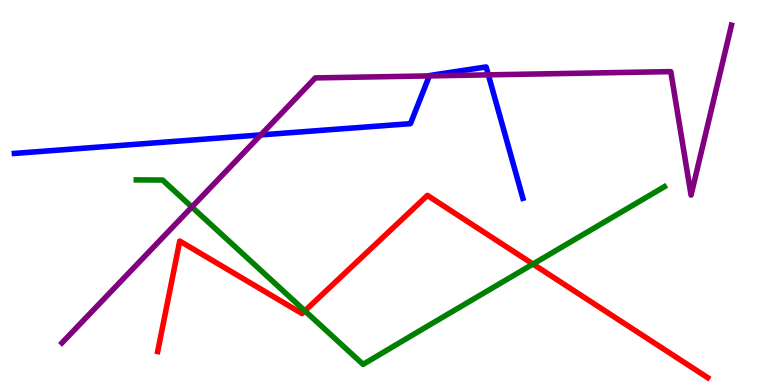[{'lines': ['blue', 'red'], 'intersections': []}, {'lines': ['green', 'red'], 'intersections': [{'x': 3.93, 'y': 1.93}, {'x': 6.88, 'y': 3.14}]}, {'lines': ['purple', 'red'], 'intersections': []}, {'lines': ['blue', 'green'], 'intersections': []}, {'lines': ['blue', 'purple'], 'intersections': [{'x': 3.37, 'y': 6.5}, {'x': 5.54, 'y': 8.03}, {'x': 6.3, 'y': 8.06}]}, {'lines': ['green', 'purple'], 'intersections': [{'x': 2.48, 'y': 4.62}]}]